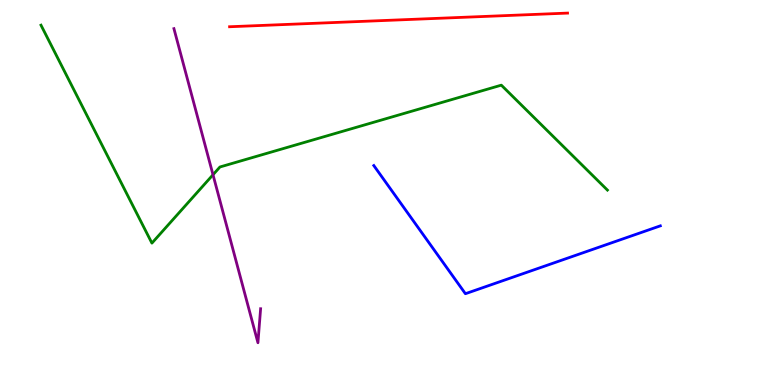[{'lines': ['blue', 'red'], 'intersections': []}, {'lines': ['green', 'red'], 'intersections': []}, {'lines': ['purple', 'red'], 'intersections': []}, {'lines': ['blue', 'green'], 'intersections': []}, {'lines': ['blue', 'purple'], 'intersections': []}, {'lines': ['green', 'purple'], 'intersections': [{'x': 2.75, 'y': 5.46}]}]